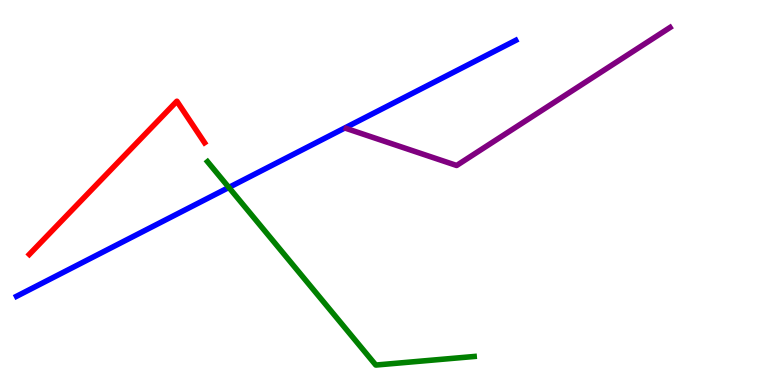[{'lines': ['blue', 'red'], 'intersections': []}, {'lines': ['green', 'red'], 'intersections': []}, {'lines': ['purple', 'red'], 'intersections': []}, {'lines': ['blue', 'green'], 'intersections': [{'x': 2.95, 'y': 5.13}]}, {'lines': ['blue', 'purple'], 'intersections': []}, {'lines': ['green', 'purple'], 'intersections': []}]